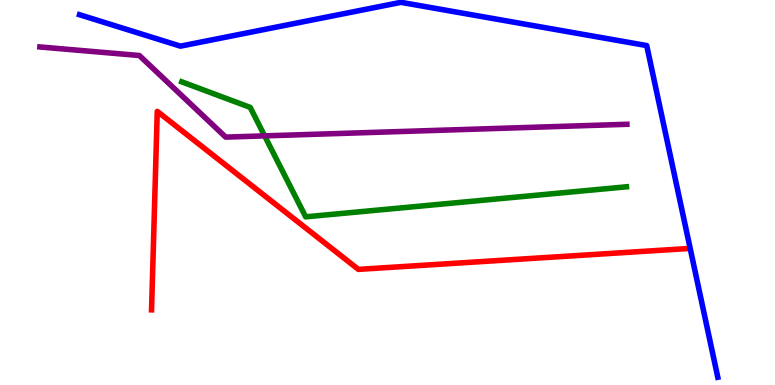[{'lines': ['blue', 'red'], 'intersections': []}, {'lines': ['green', 'red'], 'intersections': []}, {'lines': ['purple', 'red'], 'intersections': []}, {'lines': ['blue', 'green'], 'intersections': []}, {'lines': ['blue', 'purple'], 'intersections': []}, {'lines': ['green', 'purple'], 'intersections': [{'x': 3.41, 'y': 6.47}]}]